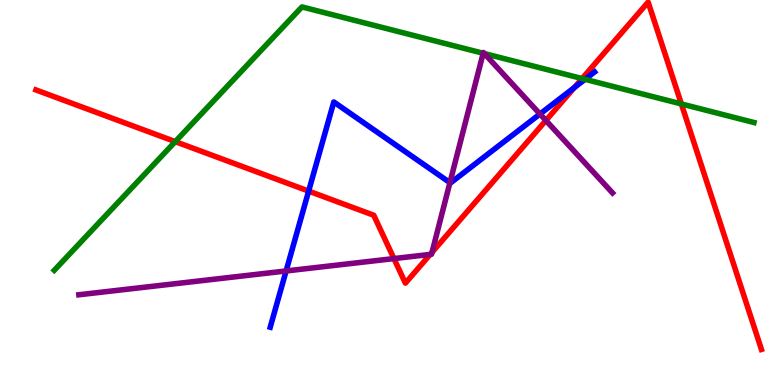[{'lines': ['blue', 'red'], 'intersections': [{'x': 3.98, 'y': 5.04}, {'x': 7.41, 'y': 7.73}]}, {'lines': ['green', 'red'], 'intersections': [{'x': 2.26, 'y': 6.32}, {'x': 7.51, 'y': 7.96}, {'x': 8.79, 'y': 7.3}]}, {'lines': ['purple', 'red'], 'intersections': [{'x': 5.08, 'y': 3.28}, {'x': 5.55, 'y': 3.39}, {'x': 5.57, 'y': 3.45}, {'x': 7.04, 'y': 6.87}]}, {'lines': ['blue', 'green'], 'intersections': [{'x': 7.55, 'y': 7.94}]}, {'lines': ['blue', 'purple'], 'intersections': [{'x': 3.69, 'y': 2.96}, {'x': 5.81, 'y': 5.26}, {'x': 6.97, 'y': 7.04}]}, {'lines': ['green', 'purple'], 'intersections': [{'x': 6.23, 'y': 8.62}, {'x': 6.25, 'y': 8.61}]}]